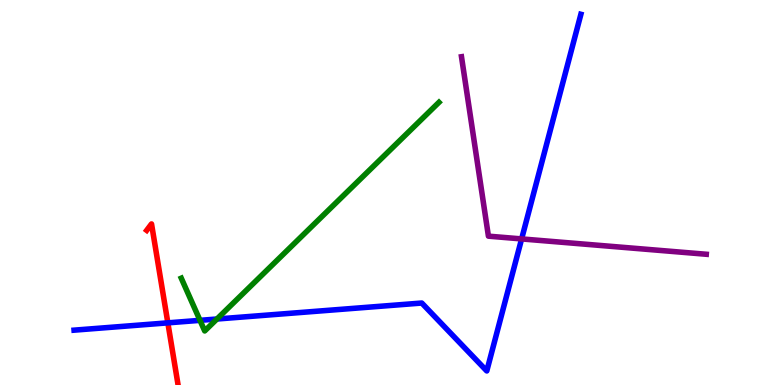[{'lines': ['blue', 'red'], 'intersections': [{'x': 2.17, 'y': 1.61}]}, {'lines': ['green', 'red'], 'intersections': []}, {'lines': ['purple', 'red'], 'intersections': []}, {'lines': ['blue', 'green'], 'intersections': [{'x': 2.58, 'y': 1.68}, {'x': 2.8, 'y': 1.71}]}, {'lines': ['blue', 'purple'], 'intersections': [{'x': 6.73, 'y': 3.79}]}, {'lines': ['green', 'purple'], 'intersections': []}]